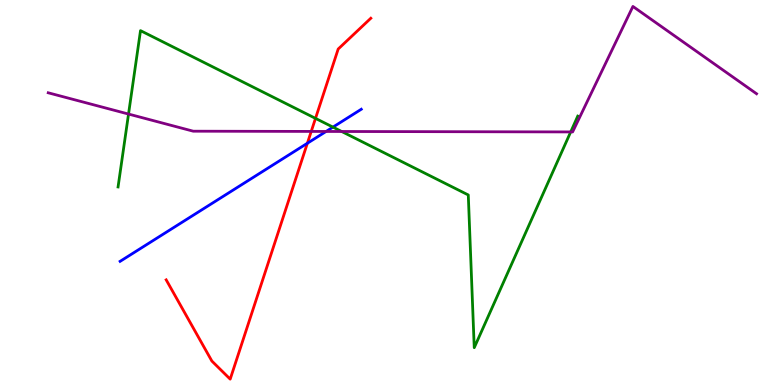[{'lines': ['blue', 'red'], 'intersections': [{'x': 3.97, 'y': 6.28}]}, {'lines': ['green', 'red'], 'intersections': [{'x': 4.07, 'y': 6.93}]}, {'lines': ['purple', 'red'], 'intersections': [{'x': 4.02, 'y': 6.59}]}, {'lines': ['blue', 'green'], 'intersections': [{'x': 4.3, 'y': 6.7}]}, {'lines': ['blue', 'purple'], 'intersections': [{'x': 4.21, 'y': 6.59}]}, {'lines': ['green', 'purple'], 'intersections': [{'x': 1.66, 'y': 7.04}, {'x': 4.41, 'y': 6.58}, {'x': 7.36, 'y': 6.57}]}]